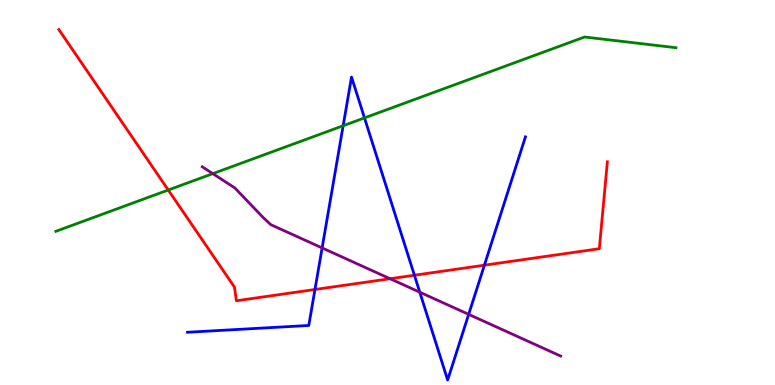[{'lines': ['blue', 'red'], 'intersections': [{'x': 4.06, 'y': 2.48}, {'x': 5.35, 'y': 2.85}, {'x': 6.25, 'y': 3.11}]}, {'lines': ['green', 'red'], 'intersections': [{'x': 2.17, 'y': 5.06}]}, {'lines': ['purple', 'red'], 'intersections': [{'x': 5.03, 'y': 2.76}]}, {'lines': ['blue', 'green'], 'intersections': [{'x': 4.43, 'y': 6.73}, {'x': 4.7, 'y': 6.94}]}, {'lines': ['blue', 'purple'], 'intersections': [{'x': 4.16, 'y': 3.56}, {'x': 5.42, 'y': 2.41}, {'x': 6.05, 'y': 1.83}]}, {'lines': ['green', 'purple'], 'intersections': [{'x': 2.75, 'y': 5.49}]}]